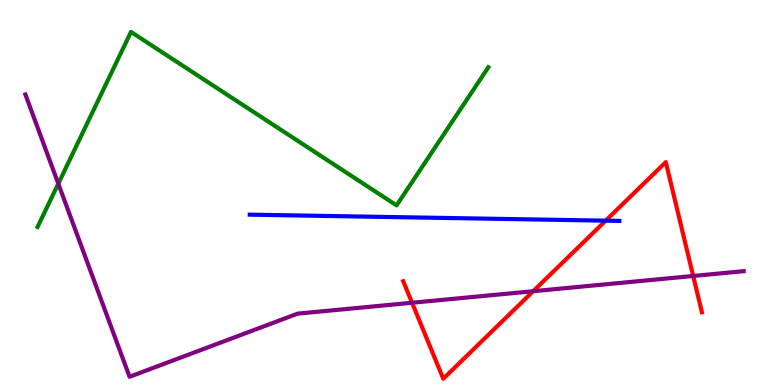[{'lines': ['blue', 'red'], 'intersections': [{'x': 7.82, 'y': 4.27}]}, {'lines': ['green', 'red'], 'intersections': []}, {'lines': ['purple', 'red'], 'intersections': [{'x': 5.32, 'y': 2.14}, {'x': 6.88, 'y': 2.44}, {'x': 8.94, 'y': 2.83}]}, {'lines': ['blue', 'green'], 'intersections': []}, {'lines': ['blue', 'purple'], 'intersections': []}, {'lines': ['green', 'purple'], 'intersections': [{'x': 0.752, 'y': 5.23}]}]